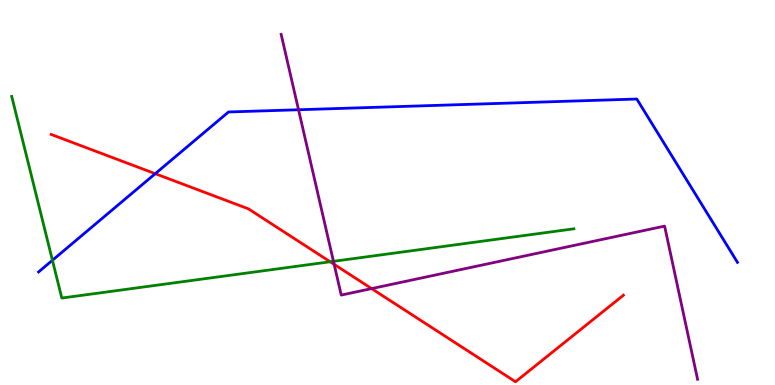[{'lines': ['blue', 'red'], 'intersections': [{'x': 2.0, 'y': 5.49}]}, {'lines': ['green', 'red'], 'intersections': [{'x': 4.26, 'y': 3.2}]}, {'lines': ['purple', 'red'], 'intersections': [{'x': 4.31, 'y': 3.13}, {'x': 4.8, 'y': 2.5}]}, {'lines': ['blue', 'green'], 'intersections': [{'x': 0.676, 'y': 3.24}]}, {'lines': ['blue', 'purple'], 'intersections': [{'x': 3.85, 'y': 7.15}]}, {'lines': ['green', 'purple'], 'intersections': [{'x': 4.3, 'y': 3.21}]}]